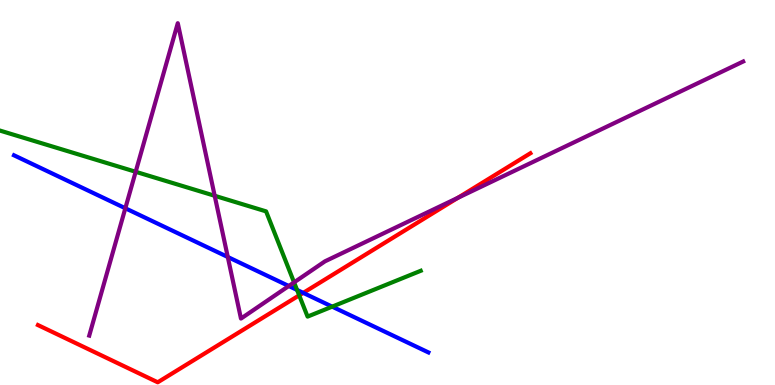[{'lines': ['blue', 'red'], 'intersections': [{'x': 3.91, 'y': 2.39}]}, {'lines': ['green', 'red'], 'intersections': [{'x': 3.86, 'y': 2.33}]}, {'lines': ['purple', 'red'], 'intersections': [{'x': 5.91, 'y': 4.86}]}, {'lines': ['blue', 'green'], 'intersections': [{'x': 3.83, 'y': 2.47}, {'x': 4.29, 'y': 2.04}]}, {'lines': ['blue', 'purple'], 'intersections': [{'x': 1.62, 'y': 4.59}, {'x': 2.94, 'y': 3.32}, {'x': 3.73, 'y': 2.57}]}, {'lines': ['green', 'purple'], 'intersections': [{'x': 1.75, 'y': 5.54}, {'x': 2.77, 'y': 4.91}, {'x': 3.79, 'y': 2.67}]}]